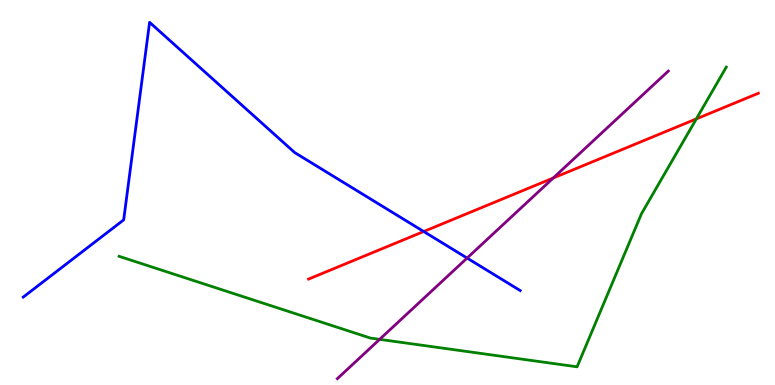[{'lines': ['blue', 'red'], 'intersections': [{'x': 5.47, 'y': 3.99}]}, {'lines': ['green', 'red'], 'intersections': [{'x': 8.98, 'y': 6.91}]}, {'lines': ['purple', 'red'], 'intersections': [{'x': 7.14, 'y': 5.38}]}, {'lines': ['blue', 'green'], 'intersections': []}, {'lines': ['blue', 'purple'], 'intersections': [{'x': 6.03, 'y': 3.3}]}, {'lines': ['green', 'purple'], 'intersections': [{'x': 4.9, 'y': 1.19}]}]